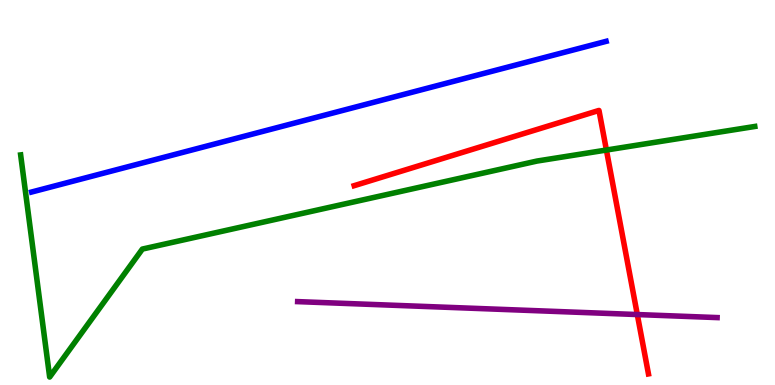[{'lines': ['blue', 'red'], 'intersections': []}, {'lines': ['green', 'red'], 'intersections': [{'x': 7.82, 'y': 6.1}]}, {'lines': ['purple', 'red'], 'intersections': [{'x': 8.22, 'y': 1.83}]}, {'lines': ['blue', 'green'], 'intersections': []}, {'lines': ['blue', 'purple'], 'intersections': []}, {'lines': ['green', 'purple'], 'intersections': []}]